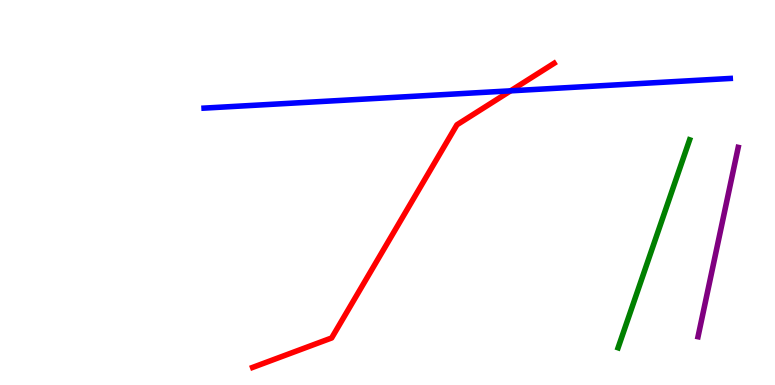[{'lines': ['blue', 'red'], 'intersections': [{'x': 6.59, 'y': 7.64}]}, {'lines': ['green', 'red'], 'intersections': []}, {'lines': ['purple', 'red'], 'intersections': []}, {'lines': ['blue', 'green'], 'intersections': []}, {'lines': ['blue', 'purple'], 'intersections': []}, {'lines': ['green', 'purple'], 'intersections': []}]